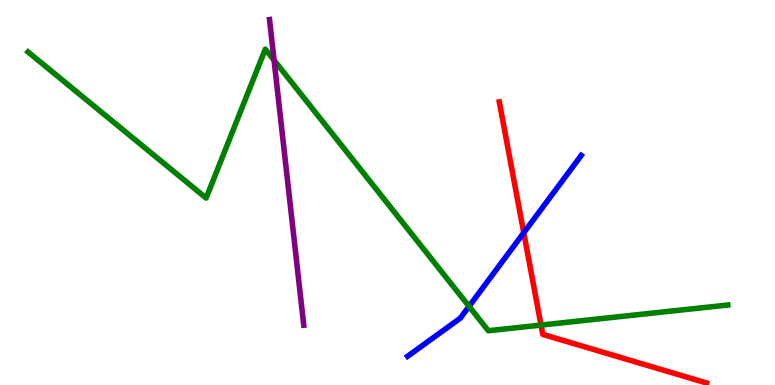[{'lines': ['blue', 'red'], 'intersections': [{'x': 6.76, 'y': 3.95}]}, {'lines': ['green', 'red'], 'intersections': [{'x': 6.98, 'y': 1.56}]}, {'lines': ['purple', 'red'], 'intersections': []}, {'lines': ['blue', 'green'], 'intersections': [{'x': 6.05, 'y': 2.04}]}, {'lines': ['blue', 'purple'], 'intersections': []}, {'lines': ['green', 'purple'], 'intersections': [{'x': 3.54, 'y': 8.44}]}]